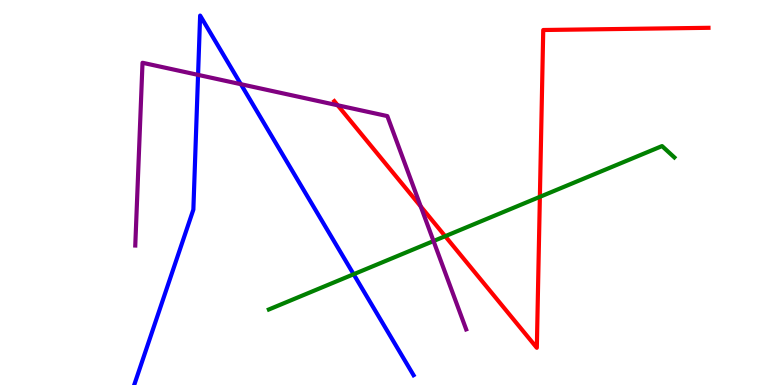[{'lines': ['blue', 'red'], 'intersections': []}, {'lines': ['green', 'red'], 'intersections': [{'x': 5.74, 'y': 3.86}, {'x': 6.97, 'y': 4.89}]}, {'lines': ['purple', 'red'], 'intersections': [{'x': 4.36, 'y': 7.27}, {'x': 5.43, 'y': 4.64}]}, {'lines': ['blue', 'green'], 'intersections': [{'x': 4.56, 'y': 2.88}]}, {'lines': ['blue', 'purple'], 'intersections': [{'x': 2.56, 'y': 8.06}, {'x': 3.11, 'y': 7.81}]}, {'lines': ['green', 'purple'], 'intersections': [{'x': 5.59, 'y': 3.74}]}]